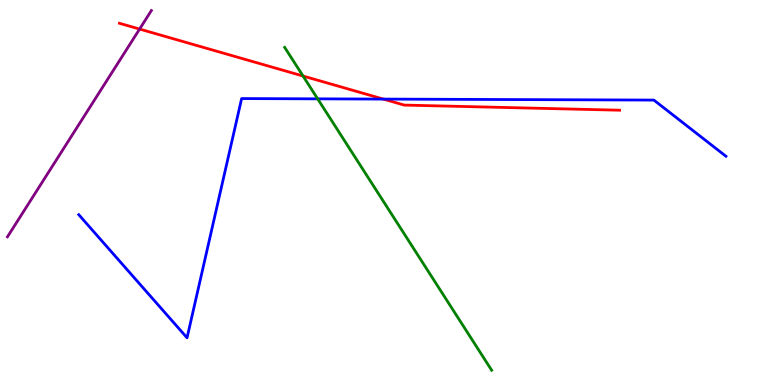[{'lines': ['blue', 'red'], 'intersections': [{'x': 4.95, 'y': 7.43}]}, {'lines': ['green', 'red'], 'intersections': [{'x': 3.91, 'y': 8.03}]}, {'lines': ['purple', 'red'], 'intersections': [{'x': 1.8, 'y': 9.25}]}, {'lines': ['blue', 'green'], 'intersections': [{'x': 4.1, 'y': 7.43}]}, {'lines': ['blue', 'purple'], 'intersections': []}, {'lines': ['green', 'purple'], 'intersections': []}]